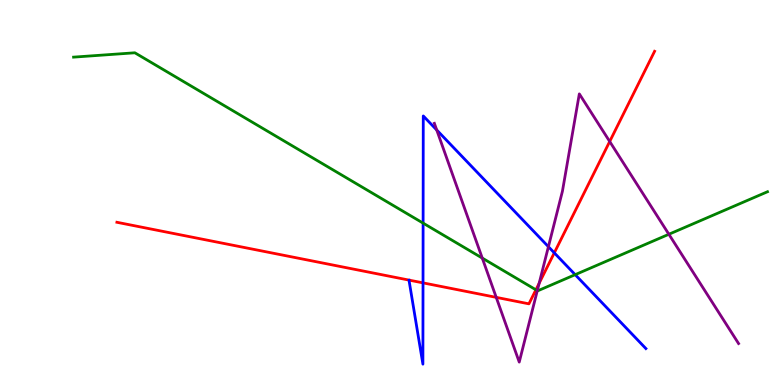[{'lines': ['blue', 'red'], 'intersections': [{'x': 5.46, 'y': 2.65}, {'x': 7.15, 'y': 3.43}]}, {'lines': ['green', 'red'], 'intersections': [{'x': 6.91, 'y': 2.47}]}, {'lines': ['purple', 'red'], 'intersections': [{'x': 6.4, 'y': 2.28}, {'x': 6.96, 'y': 2.64}, {'x': 7.87, 'y': 6.32}]}, {'lines': ['blue', 'green'], 'intersections': [{'x': 5.46, 'y': 4.2}, {'x': 7.42, 'y': 2.87}]}, {'lines': ['blue', 'purple'], 'intersections': [{'x': 5.64, 'y': 6.62}, {'x': 7.08, 'y': 3.59}]}, {'lines': ['green', 'purple'], 'intersections': [{'x': 6.22, 'y': 3.3}, {'x': 6.93, 'y': 2.45}, {'x': 8.63, 'y': 3.92}]}]